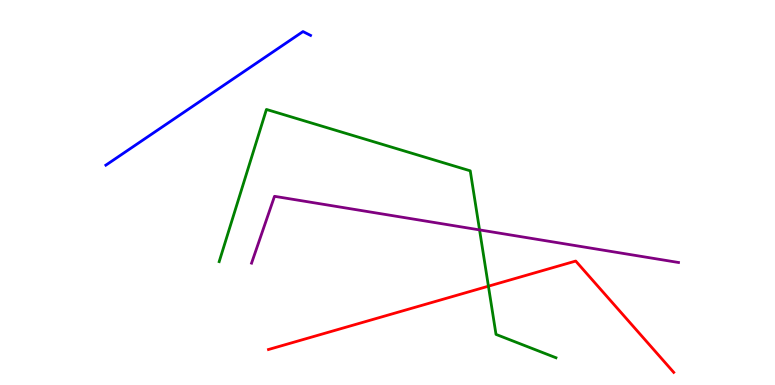[{'lines': ['blue', 'red'], 'intersections': []}, {'lines': ['green', 'red'], 'intersections': [{'x': 6.3, 'y': 2.57}]}, {'lines': ['purple', 'red'], 'intersections': []}, {'lines': ['blue', 'green'], 'intersections': []}, {'lines': ['blue', 'purple'], 'intersections': []}, {'lines': ['green', 'purple'], 'intersections': [{'x': 6.19, 'y': 4.03}]}]